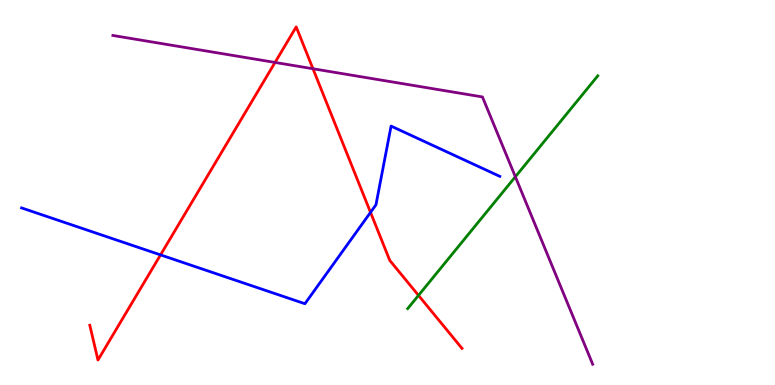[{'lines': ['blue', 'red'], 'intersections': [{'x': 2.07, 'y': 3.38}, {'x': 4.78, 'y': 4.48}]}, {'lines': ['green', 'red'], 'intersections': [{'x': 5.4, 'y': 2.33}]}, {'lines': ['purple', 'red'], 'intersections': [{'x': 3.55, 'y': 8.38}, {'x': 4.04, 'y': 8.21}]}, {'lines': ['blue', 'green'], 'intersections': []}, {'lines': ['blue', 'purple'], 'intersections': []}, {'lines': ['green', 'purple'], 'intersections': [{'x': 6.65, 'y': 5.41}]}]